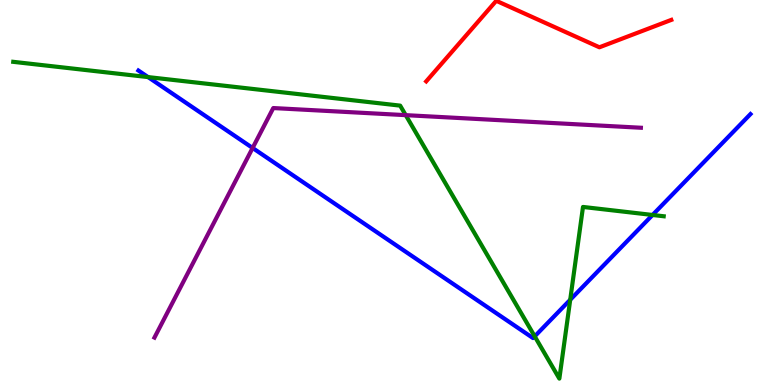[{'lines': ['blue', 'red'], 'intersections': []}, {'lines': ['green', 'red'], 'intersections': []}, {'lines': ['purple', 'red'], 'intersections': []}, {'lines': ['blue', 'green'], 'intersections': [{'x': 1.91, 'y': 8.0}, {'x': 6.9, 'y': 1.26}, {'x': 7.36, 'y': 2.21}, {'x': 8.42, 'y': 4.42}]}, {'lines': ['blue', 'purple'], 'intersections': [{'x': 3.26, 'y': 6.16}]}, {'lines': ['green', 'purple'], 'intersections': [{'x': 5.24, 'y': 7.01}]}]